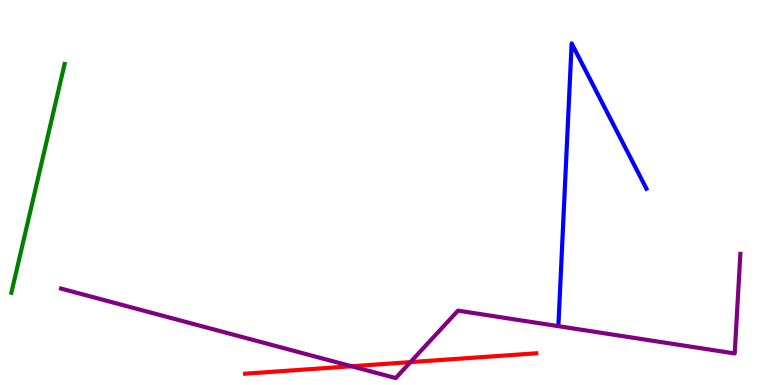[{'lines': ['blue', 'red'], 'intersections': []}, {'lines': ['green', 'red'], 'intersections': []}, {'lines': ['purple', 'red'], 'intersections': [{'x': 4.54, 'y': 0.487}, {'x': 5.3, 'y': 0.594}]}, {'lines': ['blue', 'green'], 'intersections': []}, {'lines': ['blue', 'purple'], 'intersections': []}, {'lines': ['green', 'purple'], 'intersections': []}]